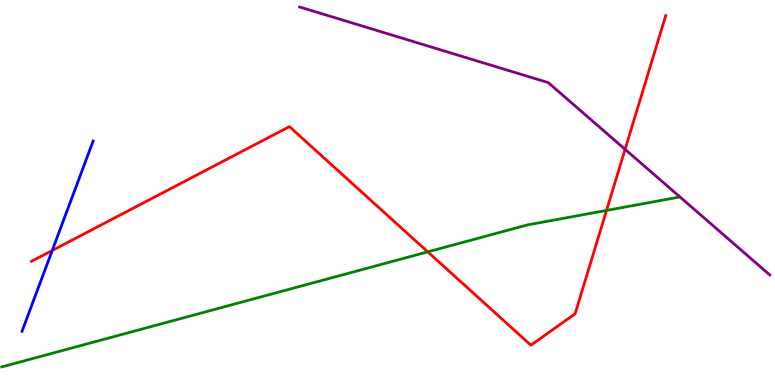[{'lines': ['blue', 'red'], 'intersections': [{'x': 0.674, 'y': 3.49}]}, {'lines': ['green', 'red'], 'intersections': [{'x': 5.52, 'y': 3.46}, {'x': 7.83, 'y': 4.53}]}, {'lines': ['purple', 'red'], 'intersections': [{'x': 8.07, 'y': 6.12}]}, {'lines': ['blue', 'green'], 'intersections': []}, {'lines': ['blue', 'purple'], 'intersections': []}, {'lines': ['green', 'purple'], 'intersections': []}]